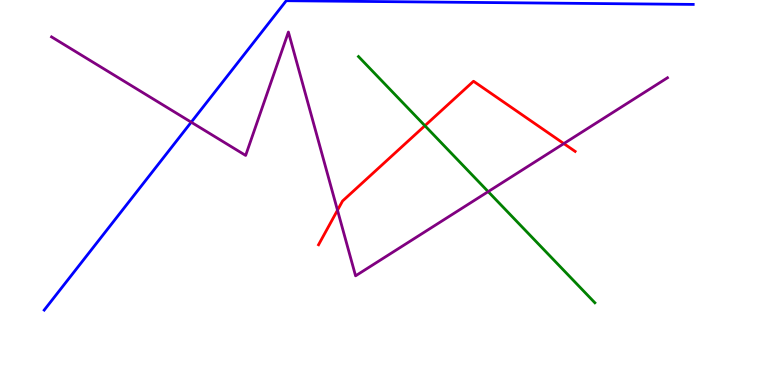[{'lines': ['blue', 'red'], 'intersections': []}, {'lines': ['green', 'red'], 'intersections': [{'x': 5.48, 'y': 6.73}]}, {'lines': ['purple', 'red'], 'intersections': [{'x': 4.35, 'y': 4.54}, {'x': 7.28, 'y': 6.27}]}, {'lines': ['blue', 'green'], 'intersections': []}, {'lines': ['blue', 'purple'], 'intersections': [{'x': 2.47, 'y': 6.83}]}, {'lines': ['green', 'purple'], 'intersections': [{'x': 6.3, 'y': 5.02}]}]